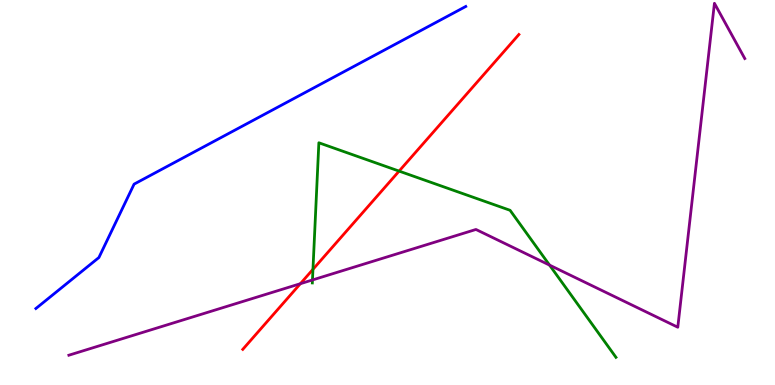[{'lines': ['blue', 'red'], 'intersections': []}, {'lines': ['green', 'red'], 'intersections': [{'x': 4.04, 'y': 3.0}, {'x': 5.15, 'y': 5.56}]}, {'lines': ['purple', 'red'], 'intersections': [{'x': 3.88, 'y': 2.63}]}, {'lines': ['blue', 'green'], 'intersections': []}, {'lines': ['blue', 'purple'], 'intersections': []}, {'lines': ['green', 'purple'], 'intersections': [{'x': 4.03, 'y': 2.73}, {'x': 7.09, 'y': 3.11}]}]